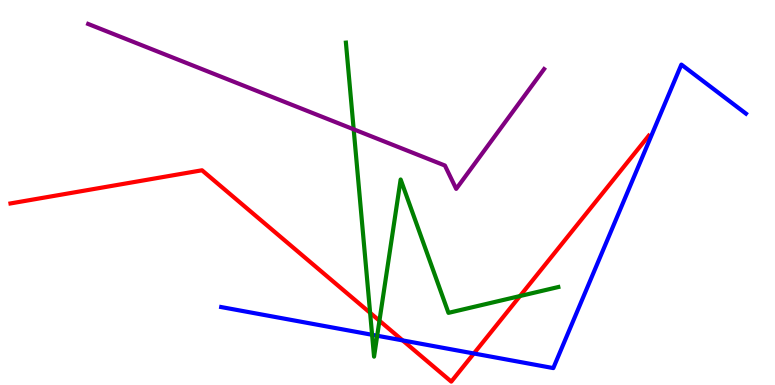[{'lines': ['blue', 'red'], 'intersections': [{'x': 5.2, 'y': 1.16}, {'x': 6.11, 'y': 0.818}]}, {'lines': ['green', 'red'], 'intersections': [{'x': 4.78, 'y': 1.87}, {'x': 4.9, 'y': 1.67}, {'x': 6.71, 'y': 2.31}]}, {'lines': ['purple', 'red'], 'intersections': []}, {'lines': ['blue', 'green'], 'intersections': [{'x': 4.8, 'y': 1.3}, {'x': 4.87, 'y': 1.28}]}, {'lines': ['blue', 'purple'], 'intersections': []}, {'lines': ['green', 'purple'], 'intersections': [{'x': 4.56, 'y': 6.64}]}]